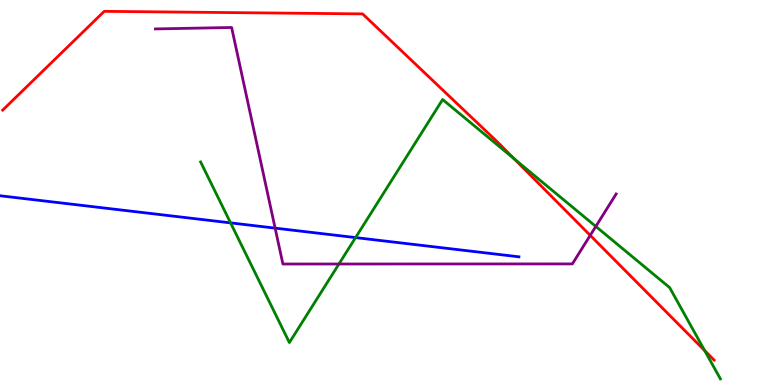[{'lines': ['blue', 'red'], 'intersections': []}, {'lines': ['green', 'red'], 'intersections': [{'x': 6.63, 'y': 5.87}, {'x': 9.09, 'y': 0.894}]}, {'lines': ['purple', 'red'], 'intersections': [{'x': 7.62, 'y': 3.89}]}, {'lines': ['blue', 'green'], 'intersections': [{'x': 2.98, 'y': 4.21}, {'x': 4.59, 'y': 3.83}]}, {'lines': ['blue', 'purple'], 'intersections': [{'x': 3.55, 'y': 4.07}]}, {'lines': ['green', 'purple'], 'intersections': [{'x': 4.37, 'y': 3.14}, {'x': 7.69, 'y': 4.12}]}]